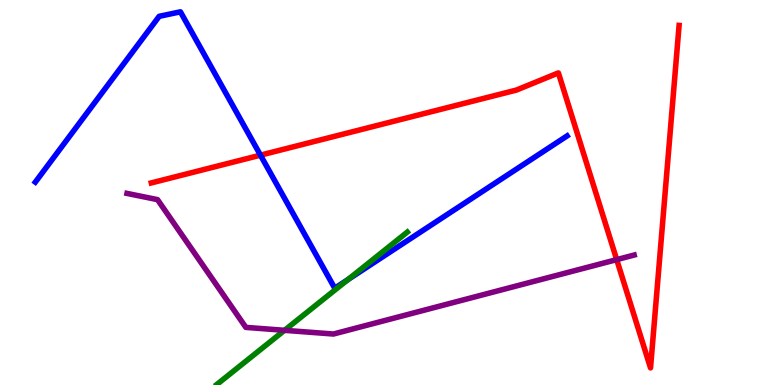[{'lines': ['blue', 'red'], 'intersections': [{'x': 3.36, 'y': 5.97}]}, {'lines': ['green', 'red'], 'intersections': []}, {'lines': ['purple', 'red'], 'intersections': [{'x': 7.96, 'y': 3.26}]}, {'lines': ['blue', 'green'], 'intersections': [{'x': 4.49, 'y': 2.74}]}, {'lines': ['blue', 'purple'], 'intersections': []}, {'lines': ['green', 'purple'], 'intersections': [{'x': 3.67, 'y': 1.42}]}]